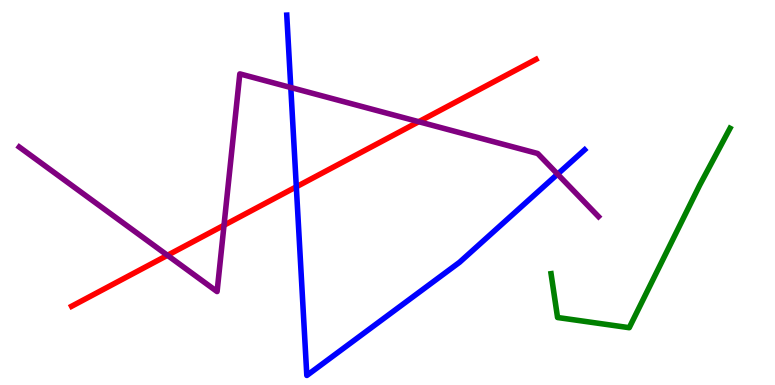[{'lines': ['blue', 'red'], 'intersections': [{'x': 3.82, 'y': 5.15}]}, {'lines': ['green', 'red'], 'intersections': []}, {'lines': ['purple', 'red'], 'intersections': [{'x': 2.16, 'y': 3.37}, {'x': 2.89, 'y': 4.15}, {'x': 5.4, 'y': 6.84}]}, {'lines': ['blue', 'green'], 'intersections': []}, {'lines': ['blue', 'purple'], 'intersections': [{'x': 3.75, 'y': 7.73}, {'x': 7.19, 'y': 5.48}]}, {'lines': ['green', 'purple'], 'intersections': []}]